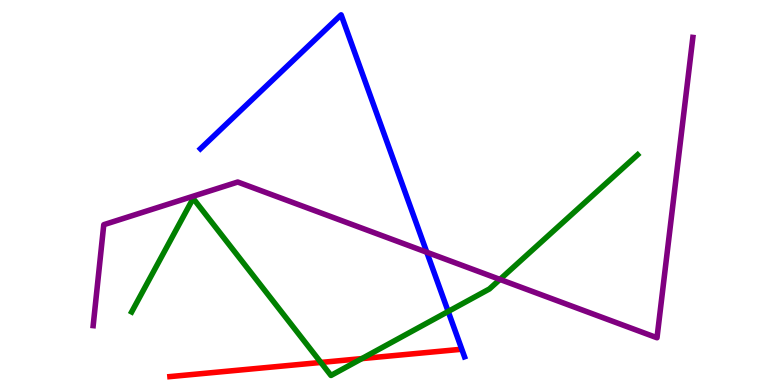[{'lines': ['blue', 'red'], 'intersections': []}, {'lines': ['green', 'red'], 'intersections': [{'x': 4.14, 'y': 0.586}, {'x': 4.67, 'y': 0.686}]}, {'lines': ['purple', 'red'], 'intersections': []}, {'lines': ['blue', 'green'], 'intersections': [{'x': 5.78, 'y': 1.91}]}, {'lines': ['blue', 'purple'], 'intersections': [{'x': 5.51, 'y': 3.45}]}, {'lines': ['green', 'purple'], 'intersections': [{'x': 6.45, 'y': 2.74}]}]